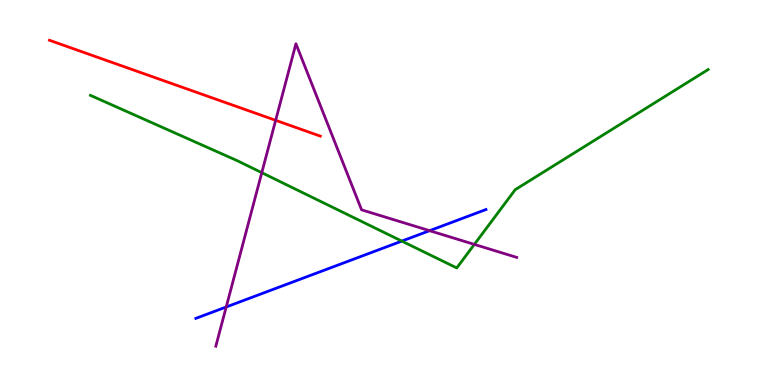[{'lines': ['blue', 'red'], 'intersections': []}, {'lines': ['green', 'red'], 'intersections': []}, {'lines': ['purple', 'red'], 'intersections': [{'x': 3.56, 'y': 6.87}]}, {'lines': ['blue', 'green'], 'intersections': [{'x': 5.18, 'y': 3.74}]}, {'lines': ['blue', 'purple'], 'intersections': [{'x': 2.92, 'y': 2.03}, {'x': 5.54, 'y': 4.01}]}, {'lines': ['green', 'purple'], 'intersections': [{'x': 3.38, 'y': 5.51}, {'x': 6.12, 'y': 3.65}]}]